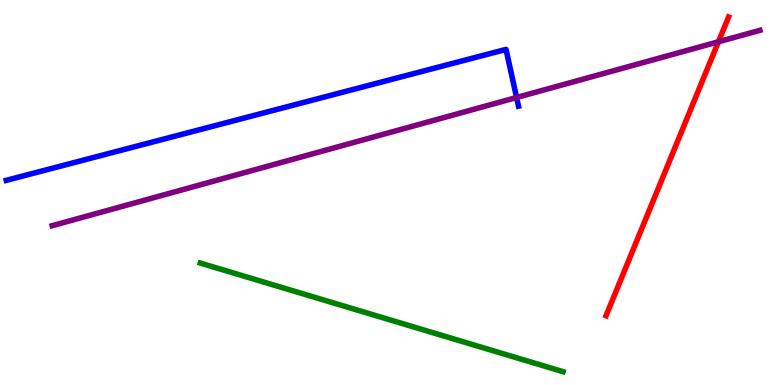[{'lines': ['blue', 'red'], 'intersections': []}, {'lines': ['green', 'red'], 'intersections': []}, {'lines': ['purple', 'red'], 'intersections': [{'x': 9.27, 'y': 8.91}]}, {'lines': ['blue', 'green'], 'intersections': []}, {'lines': ['blue', 'purple'], 'intersections': [{'x': 6.67, 'y': 7.47}]}, {'lines': ['green', 'purple'], 'intersections': []}]